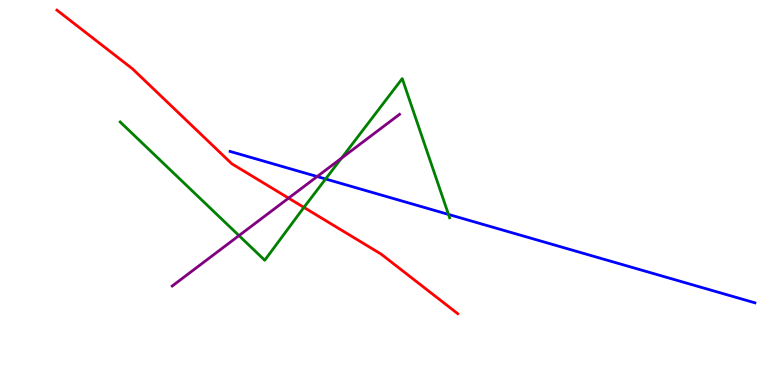[{'lines': ['blue', 'red'], 'intersections': []}, {'lines': ['green', 'red'], 'intersections': [{'x': 3.92, 'y': 4.61}]}, {'lines': ['purple', 'red'], 'intersections': [{'x': 3.72, 'y': 4.85}]}, {'lines': ['blue', 'green'], 'intersections': [{'x': 4.2, 'y': 5.35}, {'x': 5.79, 'y': 4.43}]}, {'lines': ['blue', 'purple'], 'intersections': [{'x': 4.09, 'y': 5.41}]}, {'lines': ['green', 'purple'], 'intersections': [{'x': 3.08, 'y': 3.88}, {'x': 4.41, 'y': 5.89}]}]